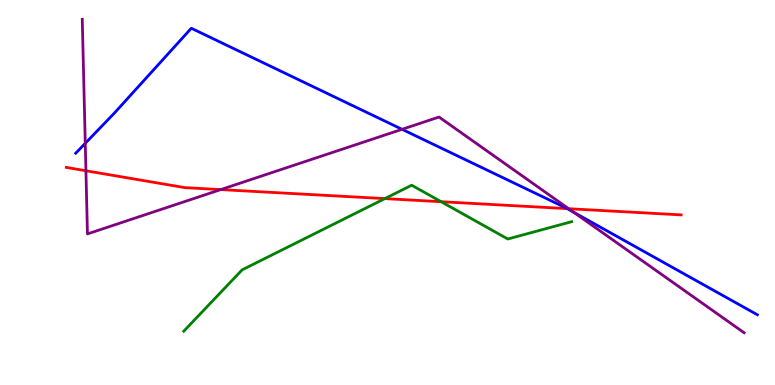[{'lines': ['blue', 'red'], 'intersections': [{'x': 7.32, 'y': 4.58}]}, {'lines': ['green', 'red'], 'intersections': [{'x': 4.97, 'y': 4.84}, {'x': 5.69, 'y': 4.76}]}, {'lines': ['purple', 'red'], 'intersections': [{'x': 1.11, 'y': 5.56}, {'x': 2.85, 'y': 5.08}, {'x': 7.34, 'y': 4.58}]}, {'lines': ['blue', 'green'], 'intersections': []}, {'lines': ['blue', 'purple'], 'intersections': [{'x': 1.1, 'y': 6.28}, {'x': 5.19, 'y': 6.64}, {'x': 7.4, 'y': 4.49}]}, {'lines': ['green', 'purple'], 'intersections': []}]